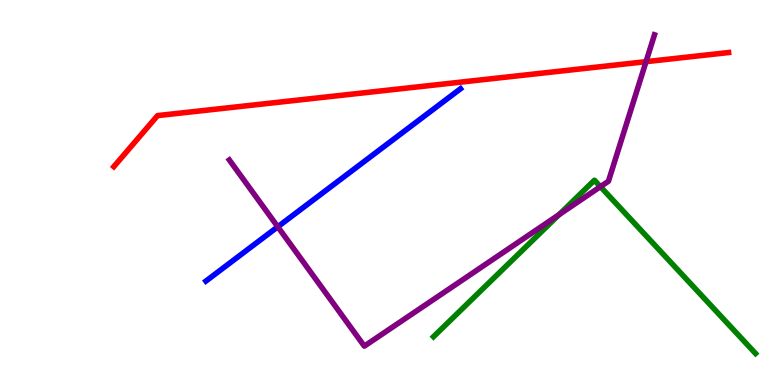[{'lines': ['blue', 'red'], 'intersections': []}, {'lines': ['green', 'red'], 'intersections': []}, {'lines': ['purple', 'red'], 'intersections': [{'x': 8.34, 'y': 8.4}]}, {'lines': ['blue', 'green'], 'intersections': []}, {'lines': ['blue', 'purple'], 'intersections': [{'x': 3.58, 'y': 4.11}]}, {'lines': ['green', 'purple'], 'intersections': [{'x': 7.21, 'y': 4.42}, {'x': 7.75, 'y': 5.15}]}]